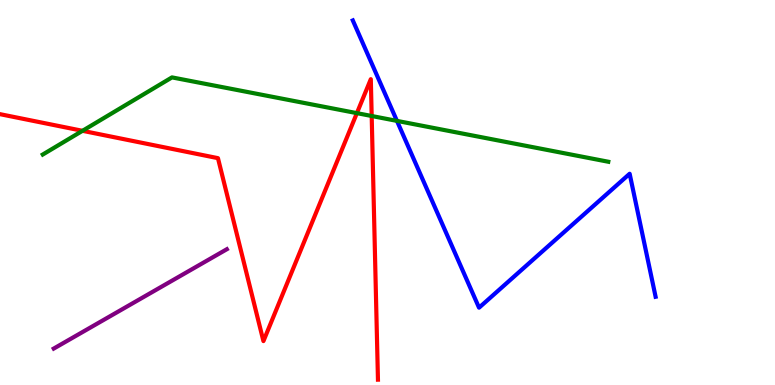[{'lines': ['blue', 'red'], 'intersections': []}, {'lines': ['green', 'red'], 'intersections': [{'x': 1.06, 'y': 6.6}, {'x': 4.61, 'y': 7.06}, {'x': 4.8, 'y': 6.99}]}, {'lines': ['purple', 'red'], 'intersections': []}, {'lines': ['blue', 'green'], 'intersections': [{'x': 5.12, 'y': 6.86}]}, {'lines': ['blue', 'purple'], 'intersections': []}, {'lines': ['green', 'purple'], 'intersections': []}]